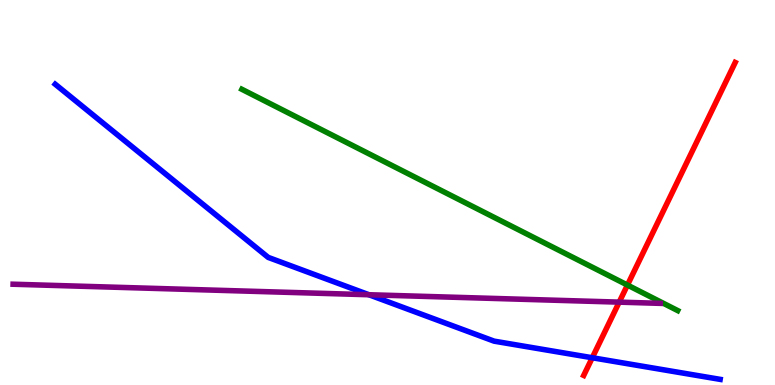[{'lines': ['blue', 'red'], 'intersections': [{'x': 7.64, 'y': 0.708}]}, {'lines': ['green', 'red'], 'intersections': [{'x': 8.1, 'y': 2.6}]}, {'lines': ['purple', 'red'], 'intersections': [{'x': 7.99, 'y': 2.15}]}, {'lines': ['blue', 'green'], 'intersections': []}, {'lines': ['blue', 'purple'], 'intersections': [{'x': 4.76, 'y': 2.34}]}, {'lines': ['green', 'purple'], 'intersections': []}]